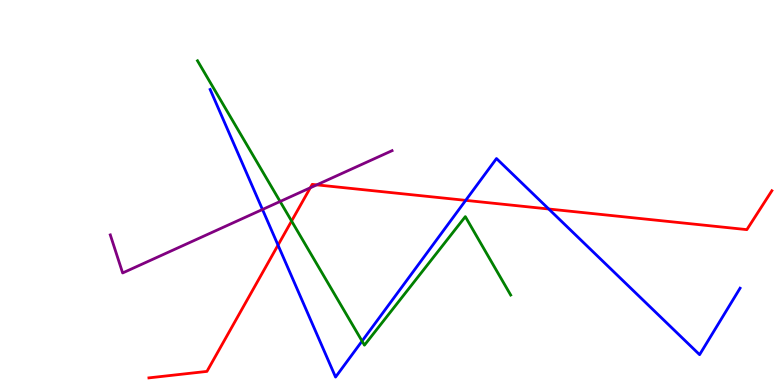[{'lines': ['blue', 'red'], 'intersections': [{'x': 3.59, 'y': 3.63}, {'x': 6.01, 'y': 4.8}, {'x': 7.08, 'y': 4.57}]}, {'lines': ['green', 'red'], 'intersections': [{'x': 3.76, 'y': 4.26}]}, {'lines': ['purple', 'red'], 'intersections': [{'x': 4.0, 'y': 5.12}, {'x': 4.09, 'y': 5.2}]}, {'lines': ['blue', 'green'], 'intersections': [{'x': 4.67, 'y': 1.14}]}, {'lines': ['blue', 'purple'], 'intersections': [{'x': 3.39, 'y': 4.56}]}, {'lines': ['green', 'purple'], 'intersections': [{'x': 3.61, 'y': 4.77}]}]